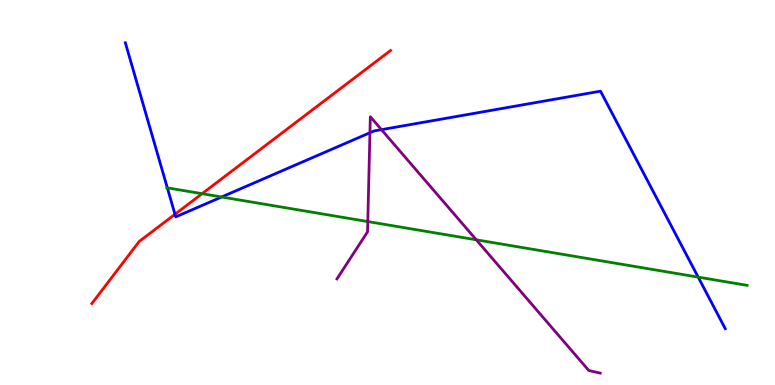[{'lines': ['blue', 'red'], 'intersections': [{'x': 2.26, 'y': 4.43}]}, {'lines': ['green', 'red'], 'intersections': [{'x': 2.61, 'y': 4.97}]}, {'lines': ['purple', 'red'], 'intersections': []}, {'lines': ['blue', 'green'], 'intersections': [{'x': 2.16, 'y': 5.12}, {'x': 2.86, 'y': 4.88}, {'x': 9.01, 'y': 2.8}]}, {'lines': ['blue', 'purple'], 'intersections': [{'x': 4.77, 'y': 6.55}, {'x': 4.92, 'y': 6.63}]}, {'lines': ['green', 'purple'], 'intersections': [{'x': 4.75, 'y': 4.25}, {'x': 6.15, 'y': 3.77}]}]